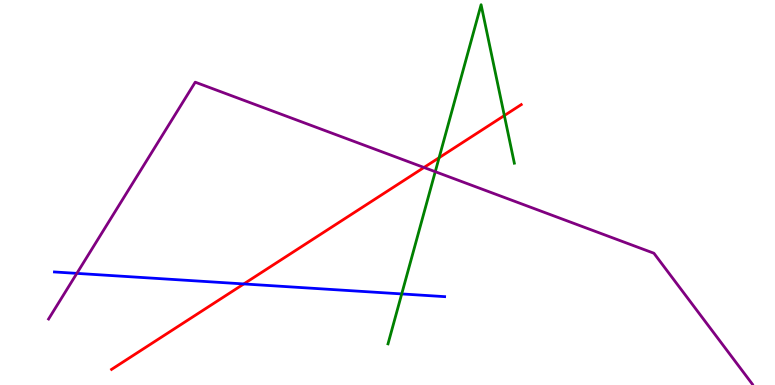[{'lines': ['blue', 'red'], 'intersections': [{'x': 3.15, 'y': 2.63}]}, {'lines': ['green', 'red'], 'intersections': [{'x': 5.67, 'y': 5.9}, {'x': 6.51, 'y': 7.0}]}, {'lines': ['purple', 'red'], 'intersections': [{'x': 5.47, 'y': 5.65}]}, {'lines': ['blue', 'green'], 'intersections': [{'x': 5.18, 'y': 2.37}]}, {'lines': ['blue', 'purple'], 'intersections': [{'x': 0.992, 'y': 2.9}]}, {'lines': ['green', 'purple'], 'intersections': [{'x': 5.62, 'y': 5.54}]}]